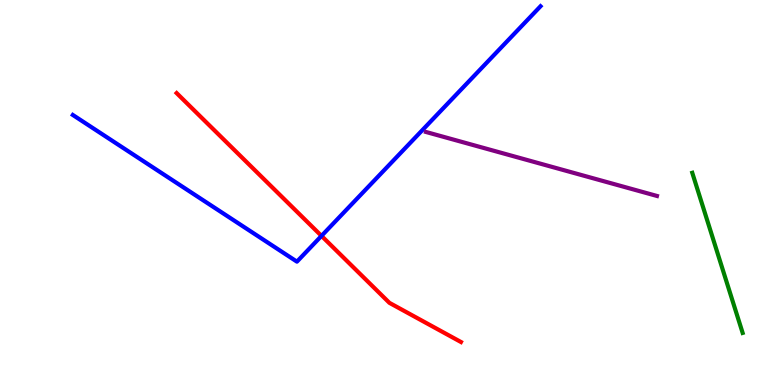[{'lines': ['blue', 'red'], 'intersections': [{'x': 4.15, 'y': 3.87}]}, {'lines': ['green', 'red'], 'intersections': []}, {'lines': ['purple', 'red'], 'intersections': []}, {'lines': ['blue', 'green'], 'intersections': []}, {'lines': ['blue', 'purple'], 'intersections': []}, {'lines': ['green', 'purple'], 'intersections': []}]